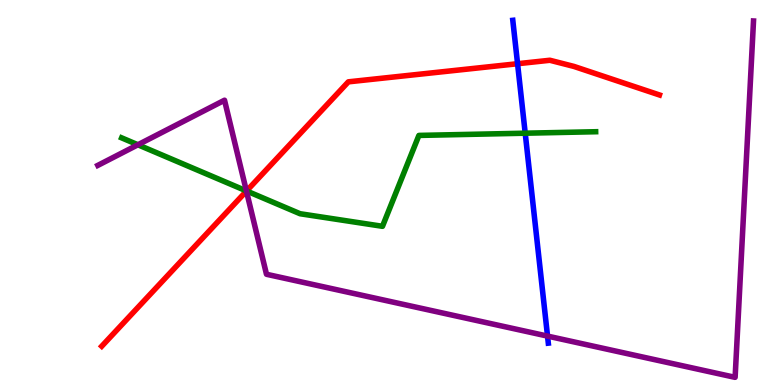[{'lines': ['blue', 'red'], 'intersections': [{'x': 6.68, 'y': 8.34}]}, {'lines': ['green', 'red'], 'intersections': [{'x': 3.18, 'y': 5.04}]}, {'lines': ['purple', 'red'], 'intersections': [{'x': 3.18, 'y': 5.04}]}, {'lines': ['blue', 'green'], 'intersections': [{'x': 6.78, 'y': 6.54}]}, {'lines': ['blue', 'purple'], 'intersections': [{'x': 7.06, 'y': 1.27}]}, {'lines': ['green', 'purple'], 'intersections': [{'x': 1.78, 'y': 6.24}, {'x': 3.18, 'y': 5.04}]}]